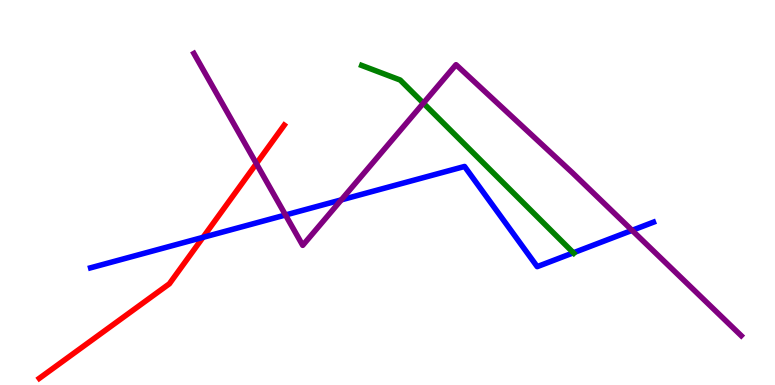[{'lines': ['blue', 'red'], 'intersections': [{'x': 2.62, 'y': 3.83}]}, {'lines': ['green', 'red'], 'intersections': []}, {'lines': ['purple', 'red'], 'intersections': [{'x': 3.31, 'y': 5.75}]}, {'lines': ['blue', 'green'], 'intersections': [{'x': 7.4, 'y': 3.43}]}, {'lines': ['blue', 'purple'], 'intersections': [{'x': 3.68, 'y': 4.42}, {'x': 4.4, 'y': 4.81}, {'x': 8.16, 'y': 4.02}]}, {'lines': ['green', 'purple'], 'intersections': [{'x': 5.46, 'y': 7.32}]}]